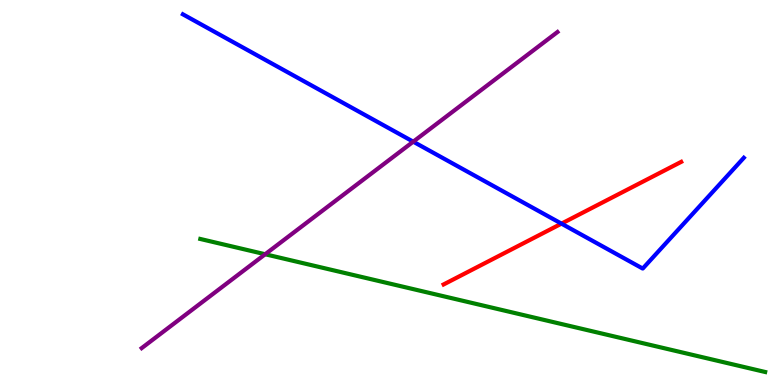[{'lines': ['blue', 'red'], 'intersections': [{'x': 7.24, 'y': 4.19}]}, {'lines': ['green', 'red'], 'intersections': []}, {'lines': ['purple', 'red'], 'intersections': []}, {'lines': ['blue', 'green'], 'intersections': []}, {'lines': ['blue', 'purple'], 'intersections': [{'x': 5.33, 'y': 6.32}]}, {'lines': ['green', 'purple'], 'intersections': [{'x': 3.42, 'y': 3.4}]}]